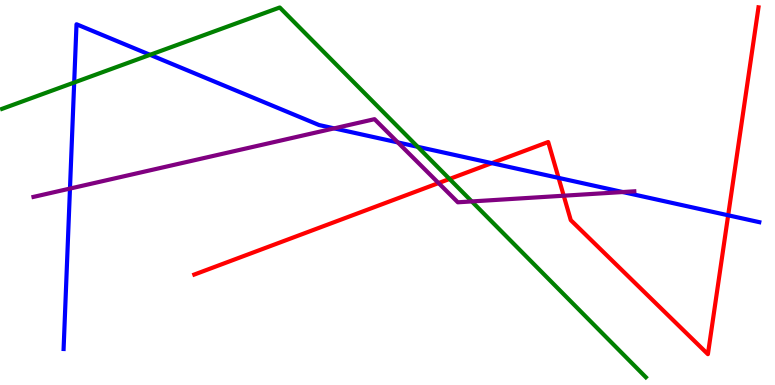[{'lines': ['blue', 'red'], 'intersections': [{'x': 6.35, 'y': 5.76}, {'x': 7.21, 'y': 5.38}, {'x': 9.4, 'y': 4.41}]}, {'lines': ['green', 'red'], 'intersections': [{'x': 5.8, 'y': 5.35}]}, {'lines': ['purple', 'red'], 'intersections': [{'x': 5.66, 'y': 5.24}, {'x': 7.27, 'y': 4.92}]}, {'lines': ['blue', 'green'], 'intersections': [{'x': 0.957, 'y': 7.86}, {'x': 1.94, 'y': 8.58}, {'x': 5.39, 'y': 6.19}]}, {'lines': ['blue', 'purple'], 'intersections': [{'x': 0.903, 'y': 5.1}, {'x': 4.31, 'y': 6.67}, {'x': 5.13, 'y': 6.3}, {'x': 8.04, 'y': 5.01}]}, {'lines': ['green', 'purple'], 'intersections': [{'x': 6.09, 'y': 4.77}]}]